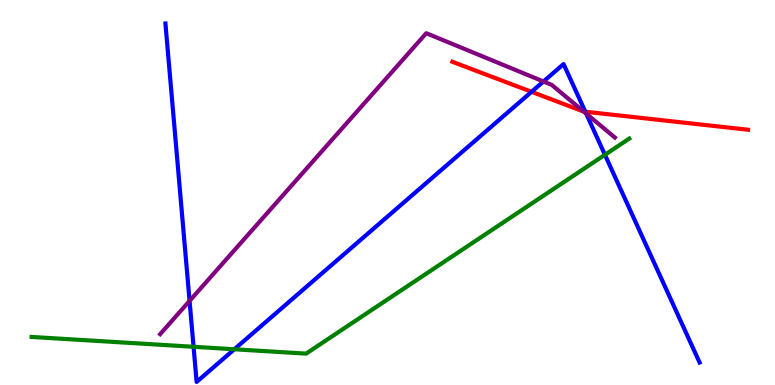[{'lines': ['blue', 'red'], 'intersections': [{'x': 6.86, 'y': 7.62}, {'x': 7.55, 'y': 7.1}]}, {'lines': ['green', 'red'], 'intersections': []}, {'lines': ['purple', 'red'], 'intersections': [{'x': 7.53, 'y': 7.1}]}, {'lines': ['blue', 'green'], 'intersections': [{'x': 2.5, 'y': 0.993}, {'x': 3.02, 'y': 0.928}, {'x': 7.81, 'y': 5.98}]}, {'lines': ['blue', 'purple'], 'intersections': [{'x': 2.45, 'y': 2.18}, {'x': 7.01, 'y': 7.88}, {'x': 7.56, 'y': 7.05}]}, {'lines': ['green', 'purple'], 'intersections': []}]